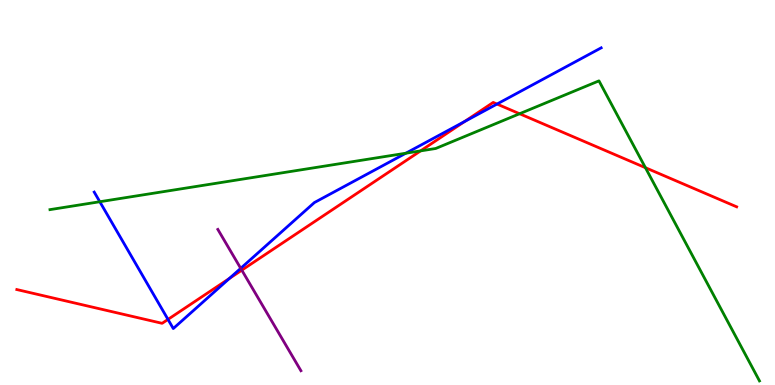[{'lines': ['blue', 'red'], 'intersections': [{'x': 2.17, 'y': 1.7}, {'x': 2.96, 'y': 2.77}, {'x': 5.99, 'y': 6.84}, {'x': 6.41, 'y': 7.3}]}, {'lines': ['green', 'red'], 'intersections': [{'x': 5.43, 'y': 6.08}, {'x': 6.7, 'y': 7.05}, {'x': 8.33, 'y': 5.64}]}, {'lines': ['purple', 'red'], 'intersections': [{'x': 3.12, 'y': 2.98}]}, {'lines': ['blue', 'green'], 'intersections': [{'x': 1.29, 'y': 4.76}, {'x': 5.24, 'y': 6.02}]}, {'lines': ['blue', 'purple'], 'intersections': [{'x': 3.11, 'y': 3.03}]}, {'lines': ['green', 'purple'], 'intersections': []}]